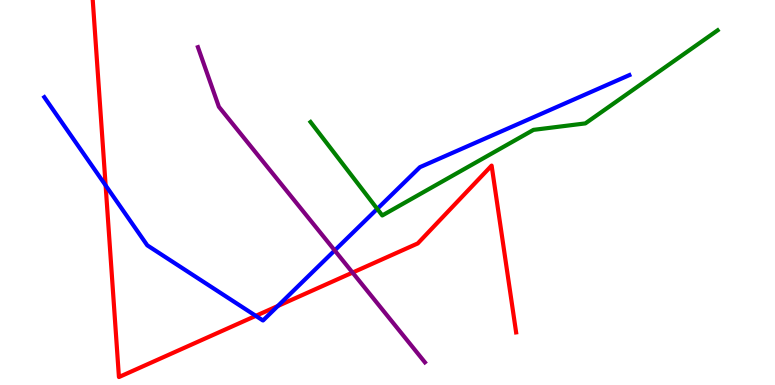[{'lines': ['blue', 'red'], 'intersections': [{'x': 1.36, 'y': 5.18}, {'x': 3.3, 'y': 1.8}, {'x': 3.58, 'y': 2.05}]}, {'lines': ['green', 'red'], 'intersections': []}, {'lines': ['purple', 'red'], 'intersections': [{'x': 4.55, 'y': 2.92}]}, {'lines': ['blue', 'green'], 'intersections': [{'x': 4.87, 'y': 4.57}]}, {'lines': ['blue', 'purple'], 'intersections': [{'x': 4.32, 'y': 3.5}]}, {'lines': ['green', 'purple'], 'intersections': []}]